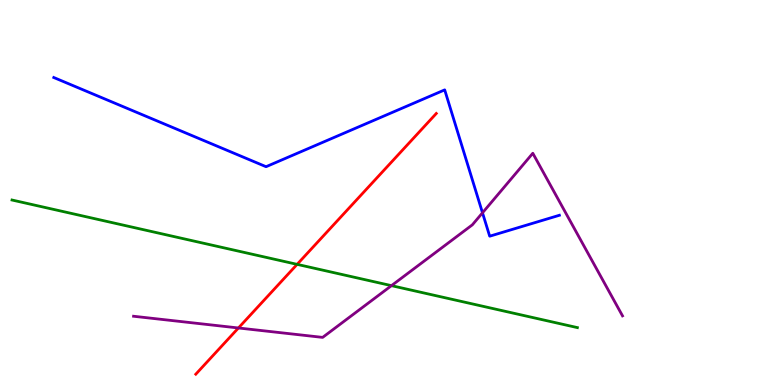[{'lines': ['blue', 'red'], 'intersections': []}, {'lines': ['green', 'red'], 'intersections': [{'x': 3.83, 'y': 3.13}]}, {'lines': ['purple', 'red'], 'intersections': [{'x': 3.08, 'y': 1.48}]}, {'lines': ['blue', 'green'], 'intersections': []}, {'lines': ['blue', 'purple'], 'intersections': [{'x': 6.23, 'y': 4.47}]}, {'lines': ['green', 'purple'], 'intersections': [{'x': 5.05, 'y': 2.58}]}]